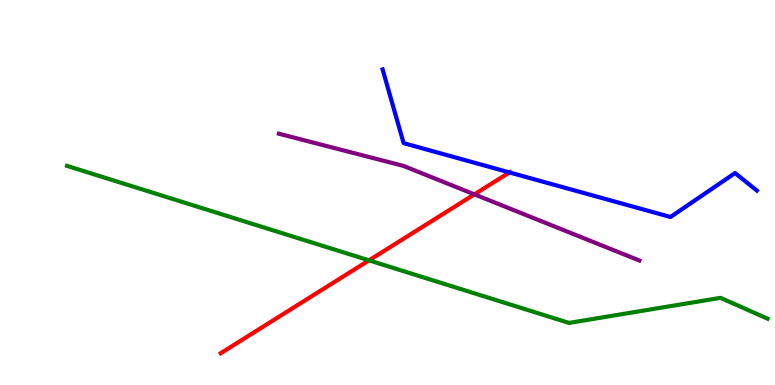[{'lines': ['blue', 'red'], 'intersections': [{'x': 6.57, 'y': 5.52}]}, {'lines': ['green', 'red'], 'intersections': [{'x': 4.76, 'y': 3.24}]}, {'lines': ['purple', 'red'], 'intersections': [{'x': 6.12, 'y': 4.95}]}, {'lines': ['blue', 'green'], 'intersections': []}, {'lines': ['blue', 'purple'], 'intersections': []}, {'lines': ['green', 'purple'], 'intersections': []}]